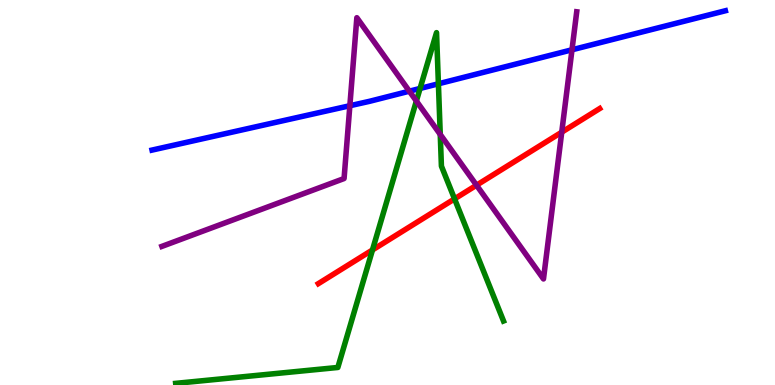[{'lines': ['blue', 'red'], 'intersections': []}, {'lines': ['green', 'red'], 'intersections': [{'x': 4.81, 'y': 3.51}, {'x': 5.87, 'y': 4.83}]}, {'lines': ['purple', 'red'], 'intersections': [{'x': 6.15, 'y': 5.19}, {'x': 7.25, 'y': 6.57}]}, {'lines': ['blue', 'green'], 'intersections': [{'x': 5.42, 'y': 7.7}, {'x': 5.66, 'y': 7.82}]}, {'lines': ['blue', 'purple'], 'intersections': [{'x': 4.51, 'y': 7.25}, {'x': 5.28, 'y': 7.63}, {'x': 7.38, 'y': 8.71}]}, {'lines': ['green', 'purple'], 'intersections': [{'x': 5.37, 'y': 7.38}, {'x': 5.68, 'y': 6.51}]}]